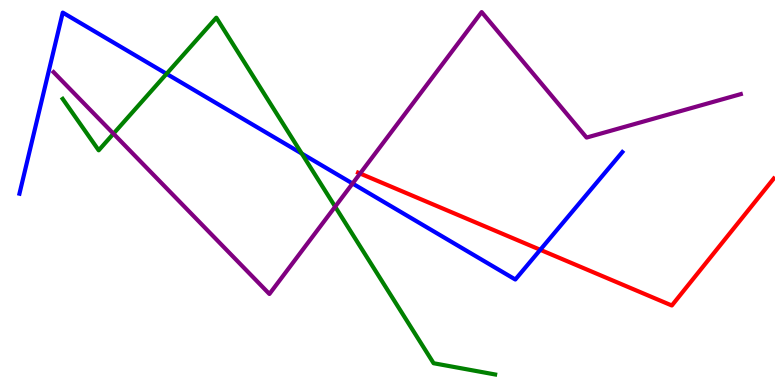[{'lines': ['blue', 'red'], 'intersections': [{'x': 6.97, 'y': 3.51}]}, {'lines': ['green', 'red'], 'intersections': []}, {'lines': ['purple', 'red'], 'intersections': [{'x': 4.65, 'y': 5.49}]}, {'lines': ['blue', 'green'], 'intersections': [{'x': 2.15, 'y': 8.08}, {'x': 3.89, 'y': 6.01}]}, {'lines': ['blue', 'purple'], 'intersections': [{'x': 4.55, 'y': 5.23}]}, {'lines': ['green', 'purple'], 'intersections': [{'x': 1.46, 'y': 6.53}, {'x': 4.32, 'y': 4.63}]}]